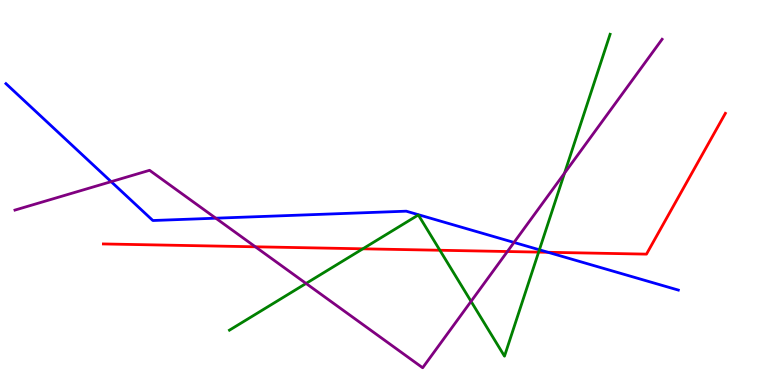[{'lines': ['blue', 'red'], 'intersections': [{'x': 7.07, 'y': 3.45}]}, {'lines': ['green', 'red'], 'intersections': [{'x': 4.68, 'y': 3.54}, {'x': 5.68, 'y': 3.5}, {'x': 6.95, 'y': 3.45}]}, {'lines': ['purple', 'red'], 'intersections': [{'x': 3.29, 'y': 3.59}, {'x': 6.55, 'y': 3.47}]}, {'lines': ['blue', 'green'], 'intersections': [{'x': 6.96, 'y': 3.51}]}, {'lines': ['blue', 'purple'], 'intersections': [{'x': 1.43, 'y': 5.28}, {'x': 2.78, 'y': 4.33}, {'x': 6.63, 'y': 3.7}]}, {'lines': ['green', 'purple'], 'intersections': [{'x': 3.95, 'y': 2.64}, {'x': 6.08, 'y': 2.17}, {'x': 7.28, 'y': 5.5}]}]